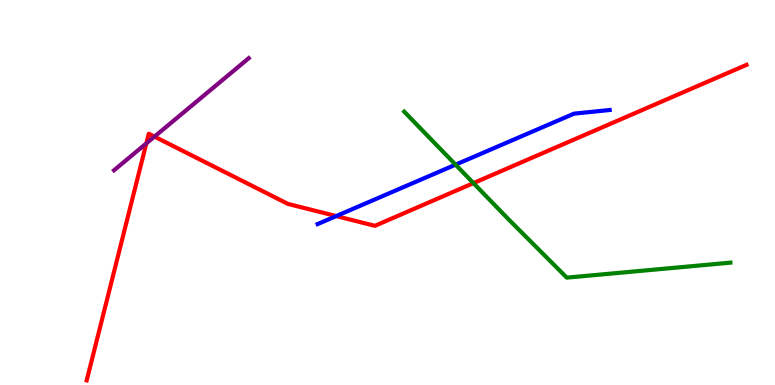[{'lines': ['blue', 'red'], 'intersections': [{'x': 4.34, 'y': 4.39}]}, {'lines': ['green', 'red'], 'intersections': [{'x': 6.11, 'y': 5.24}]}, {'lines': ['purple', 'red'], 'intersections': [{'x': 1.89, 'y': 6.28}, {'x': 1.99, 'y': 6.45}]}, {'lines': ['blue', 'green'], 'intersections': [{'x': 5.88, 'y': 5.72}]}, {'lines': ['blue', 'purple'], 'intersections': []}, {'lines': ['green', 'purple'], 'intersections': []}]